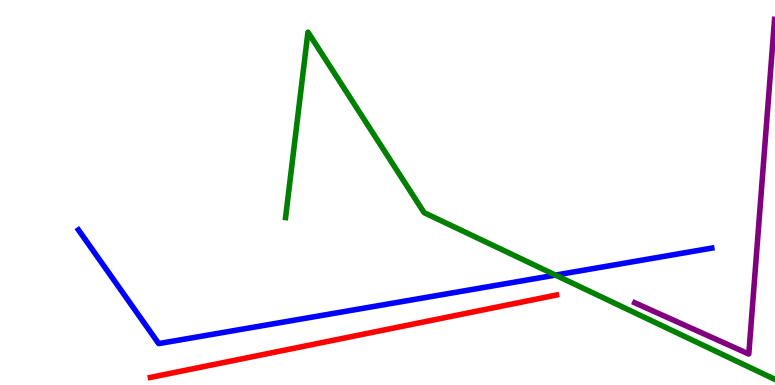[{'lines': ['blue', 'red'], 'intersections': []}, {'lines': ['green', 'red'], 'intersections': []}, {'lines': ['purple', 'red'], 'intersections': []}, {'lines': ['blue', 'green'], 'intersections': [{'x': 7.17, 'y': 2.85}]}, {'lines': ['blue', 'purple'], 'intersections': []}, {'lines': ['green', 'purple'], 'intersections': []}]